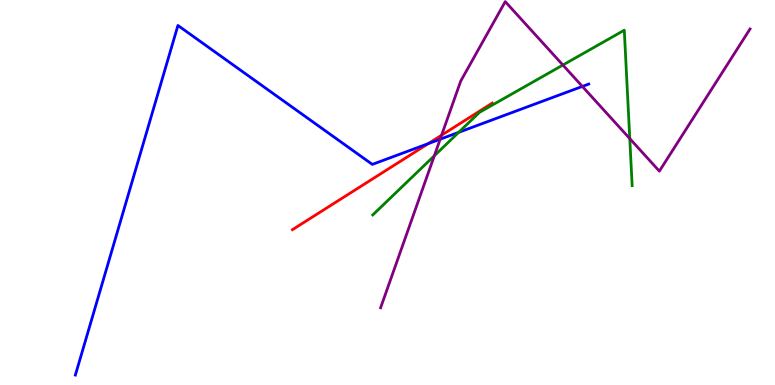[{'lines': ['blue', 'red'], 'intersections': [{'x': 5.53, 'y': 6.27}]}, {'lines': ['green', 'red'], 'intersections': []}, {'lines': ['purple', 'red'], 'intersections': [{'x': 5.7, 'y': 6.49}]}, {'lines': ['blue', 'green'], 'intersections': [{'x': 5.92, 'y': 6.56}]}, {'lines': ['blue', 'purple'], 'intersections': [{'x': 5.68, 'y': 6.38}, {'x': 7.51, 'y': 7.75}]}, {'lines': ['green', 'purple'], 'intersections': [{'x': 5.6, 'y': 5.95}, {'x': 7.26, 'y': 8.31}, {'x': 8.13, 'y': 6.4}]}]